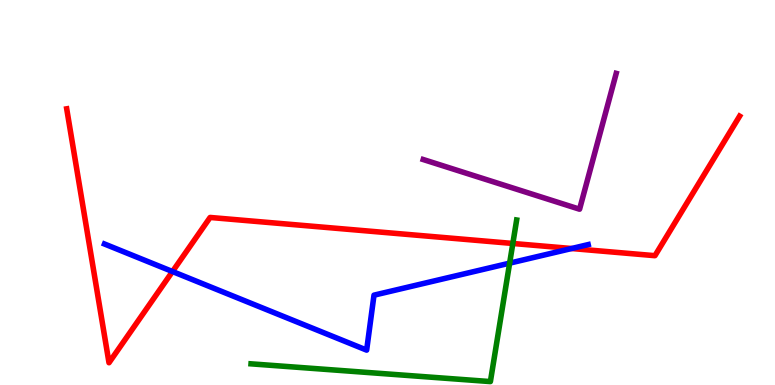[{'lines': ['blue', 'red'], 'intersections': [{'x': 2.23, 'y': 2.95}, {'x': 7.38, 'y': 3.54}]}, {'lines': ['green', 'red'], 'intersections': [{'x': 6.62, 'y': 3.68}]}, {'lines': ['purple', 'red'], 'intersections': []}, {'lines': ['blue', 'green'], 'intersections': [{'x': 6.58, 'y': 3.17}]}, {'lines': ['blue', 'purple'], 'intersections': []}, {'lines': ['green', 'purple'], 'intersections': []}]